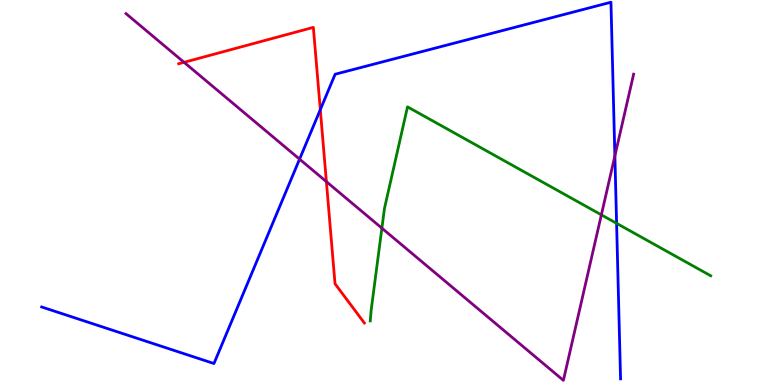[{'lines': ['blue', 'red'], 'intersections': [{'x': 4.13, 'y': 7.15}]}, {'lines': ['green', 'red'], 'intersections': []}, {'lines': ['purple', 'red'], 'intersections': [{'x': 2.38, 'y': 8.38}, {'x': 4.21, 'y': 5.28}]}, {'lines': ['blue', 'green'], 'intersections': [{'x': 7.96, 'y': 4.2}]}, {'lines': ['blue', 'purple'], 'intersections': [{'x': 3.87, 'y': 5.87}, {'x': 7.93, 'y': 5.95}]}, {'lines': ['green', 'purple'], 'intersections': [{'x': 4.93, 'y': 4.07}, {'x': 7.76, 'y': 4.42}]}]